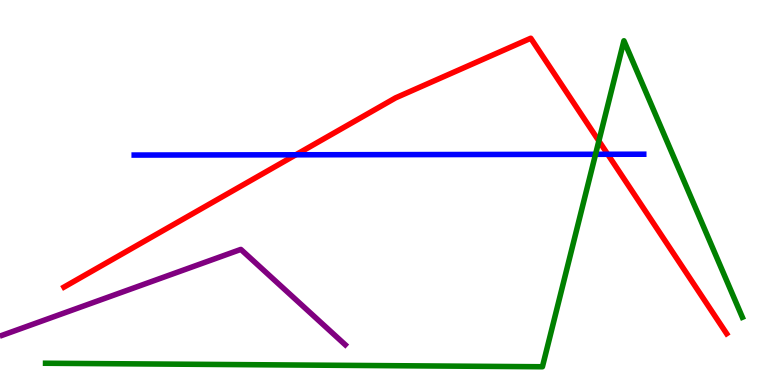[{'lines': ['blue', 'red'], 'intersections': [{'x': 3.82, 'y': 5.98}, {'x': 7.84, 'y': 5.99}]}, {'lines': ['green', 'red'], 'intersections': [{'x': 7.73, 'y': 6.34}]}, {'lines': ['purple', 'red'], 'intersections': []}, {'lines': ['blue', 'green'], 'intersections': [{'x': 7.68, 'y': 5.99}]}, {'lines': ['blue', 'purple'], 'intersections': []}, {'lines': ['green', 'purple'], 'intersections': []}]